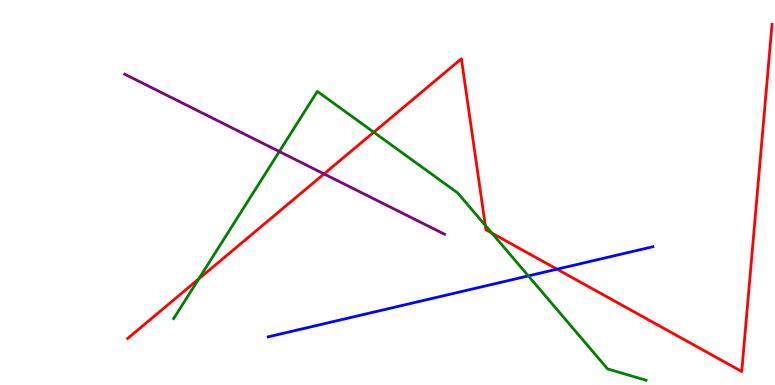[{'lines': ['blue', 'red'], 'intersections': [{'x': 7.19, 'y': 3.01}]}, {'lines': ['green', 'red'], 'intersections': [{'x': 2.56, 'y': 2.76}, {'x': 4.82, 'y': 6.57}, {'x': 6.26, 'y': 4.15}, {'x': 6.35, 'y': 3.95}]}, {'lines': ['purple', 'red'], 'intersections': [{'x': 4.18, 'y': 5.48}]}, {'lines': ['blue', 'green'], 'intersections': [{'x': 6.82, 'y': 2.83}]}, {'lines': ['blue', 'purple'], 'intersections': []}, {'lines': ['green', 'purple'], 'intersections': [{'x': 3.6, 'y': 6.06}]}]